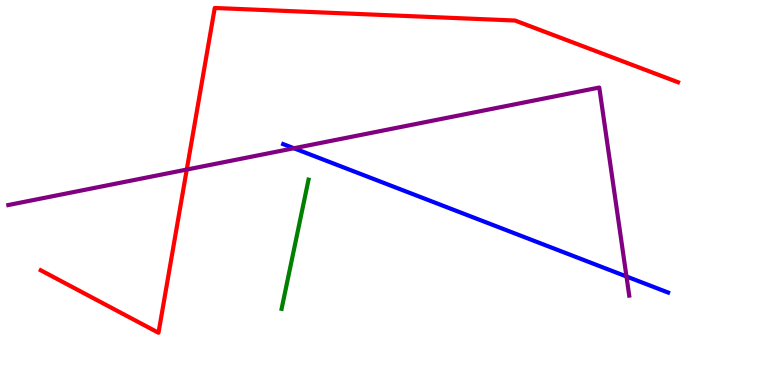[{'lines': ['blue', 'red'], 'intersections': []}, {'lines': ['green', 'red'], 'intersections': []}, {'lines': ['purple', 'red'], 'intersections': [{'x': 2.41, 'y': 5.6}]}, {'lines': ['blue', 'green'], 'intersections': []}, {'lines': ['blue', 'purple'], 'intersections': [{'x': 3.79, 'y': 6.15}, {'x': 8.08, 'y': 2.82}]}, {'lines': ['green', 'purple'], 'intersections': []}]